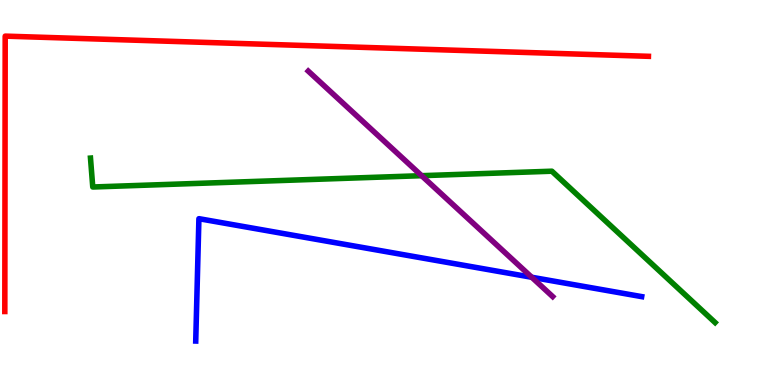[{'lines': ['blue', 'red'], 'intersections': []}, {'lines': ['green', 'red'], 'intersections': []}, {'lines': ['purple', 'red'], 'intersections': []}, {'lines': ['blue', 'green'], 'intersections': []}, {'lines': ['blue', 'purple'], 'intersections': [{'x': 6.86, 'y': 2.8}]}, {'lines': ['green', 'purple'], 'intersections': [{'x': 5.44, 'y': 5.44}]}]